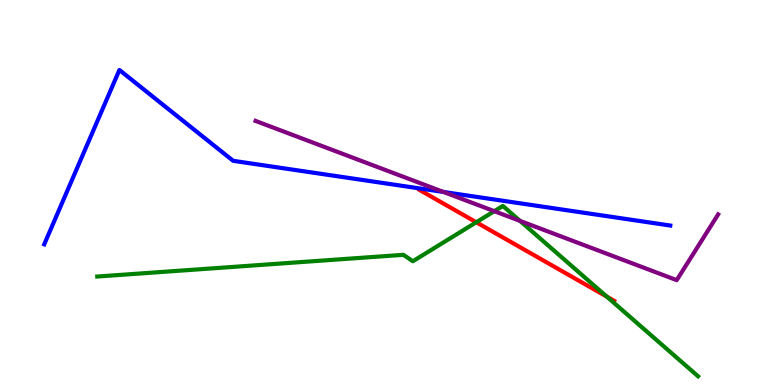[{'lines': ['blue', 'red'], 'intersections': []}, {'lines': ['green', 'red'], 'intersections': [{'x': 6.15, 'y': 4.23}, {'x': 7.83, 'y': 2.3}]}, {'lines': ['purple', 'red'], 'intersections': []}, {'lines': ['blue', 'green'], 'intersections': []}, {'lines': ['blue', 'purple'], 'intersections': [{'x': 5.72, 'y': 5.01}]}, {'lines': ['green', 'purple'], 'intersections': [{'x': 6.38, 'y': 4.51}, {'x': 6.71, 'y': 4.26}]}]